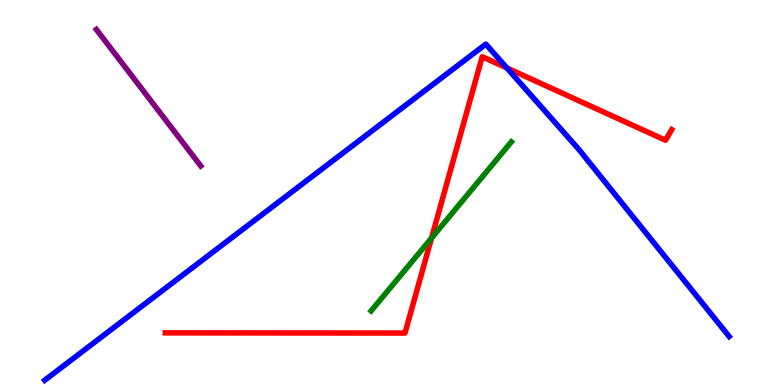[{'lines': ['blue', 'red'], 'intersections': [{'x': 6.54, 'y': 8.23}]}, {'lines': ['green', 'red'], 'intersections': [{'x': 5.57, 'y': 3.82}]}, {'lines': ['purple', 'red'], 'intersections': []}, {'lines': ['blue', 'green'], 'intersections': []}, {'lines': ['blue', 'purple'], 'intersections': []}, {'lines': ['green', 'purple'], 'intersections': []}]